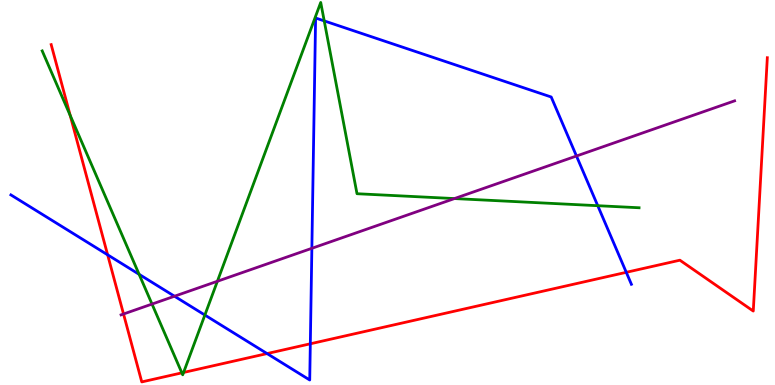[{'lines': ['blue', 'red'], 'intersections': [{'x': 1.39, 'y': 3.38}, {'x': 3.45, 'y': 0.816}, {'x': 4.0, 'y': 1.07}, {'x': 8.08, 'y': 2.93}]}, {'lines': ['green', 'red'], 'intersections': [{'x': 0.906, 'y': 7.0}, {'x': 2.35, 'y': 0.315}, {'x': 2.37, 'y': 0.326}]}, {'lines': ['purple', 'red'], 'intersections': [{'x': 1.59, 'y': 1.84}]}, {'lines': ['blue', 'green'], 'intersections': [{'x': 1.79, 'y': 2.87}, {'x': 2.64, 'y': 1.82}, {'x': 4.18, 'y': 9.46}, {'x': 7.71, 'y': 4.66}]}, {'lines': ['blue', 'purple'], 'intersections': [{'x': 2.25, 'y': 2.31}, {'x': 4.02, 'y': 3.55}, {'x': 7.44, 'y': 5.95}]}, {'lines': ['green', 'purple'], 'intersections': [{'x': 1.96, 'y': 2.1}, {'x': 2.81, 'y': 2.69}, {'x': 5.86, 'y': 4.84}]}]